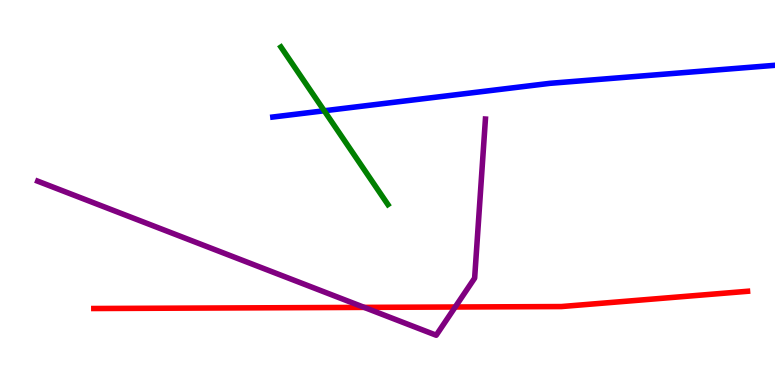[{'lines': ['blue', 'red'], 'intersections': []}, {'lines': ['green', 'red'], 'intersections': []}, {'lines': ['purple', 'red'], 'intersections': [{'x': 4.7, 'y': 2.02}, {'x': 5.87, 'y': 2.03}]}, {'lines': ['blue', 'green'], 'intersections': [{'x': 4.18, 'y': 7.12}]}, {'lines': ['blue', 'purple'], 'intersections': []}, {'lines': ['green', 'purple'], 'intersections': []}]